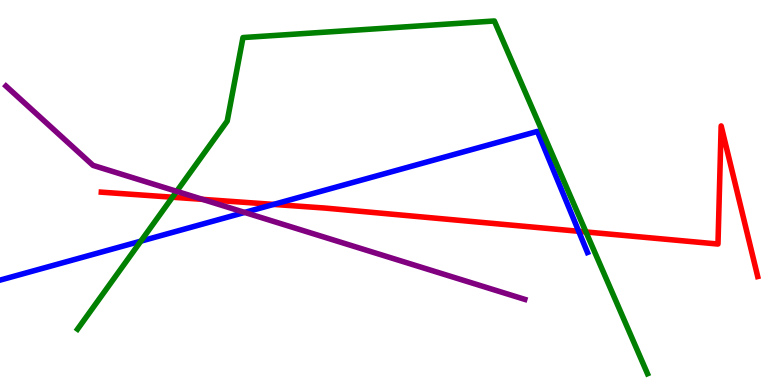[{'lines': ['blue', 'red'], 'intersections': [{'x': 3.53, 'y': 4.69}, {'x': 7.47, 'y': 3.99}]}, {'lines': ['green', 'red'], 'intersections': [{'x': 2.23, 'y': 4.88}, {'x': 7.56, 'y': 3.98}]}, {'lines': ['purple', 'red'], 'intersections': [{'x': 2.61, 'y': 4.82}]}, {'lines': ['blue', 'green'], 'intersections': [{'x': 1.82, 'y': 3.74}]}, {'lines': ['blue', 'purple'], 'intersections': [{'x': 3.16, 'y': 4.48}]}, {'lines': ['green', 'purple'], 'intersections': [{'x': 2.28, 'y': 5.03}]}]